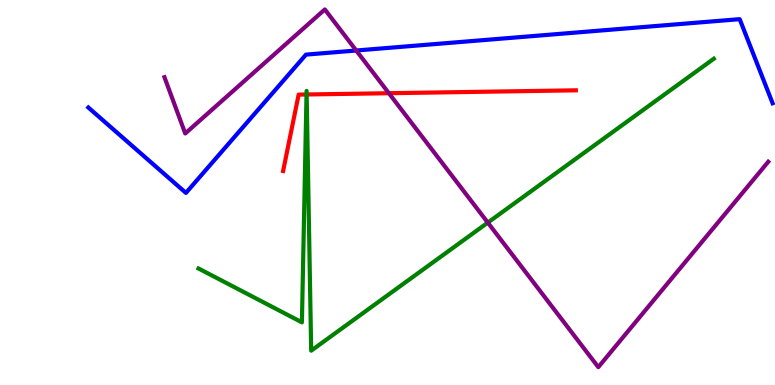[{'lines': ['blue', 'red'], 'intersections': []}, {'lines': ['green', 'red'], 'intersections': [{'x': 3.95, 'y': 7.55}, {'x': 3.96, 'y': 7.55}]}, {'lines': ['purple', 'red'], 'intersections': [{'x': 5.02, 'y': 7.58}]}, {'lines': ['blue', 'green'], 'intersections': []}, {'lines': ['blue', 'purple'], 'intersections': [{'x': 4.6, 'y': 8.69}]}, {'lines': ['green', 'purple'], 'intersections': [{'x': 6.29, 'y': 4.22}]}]